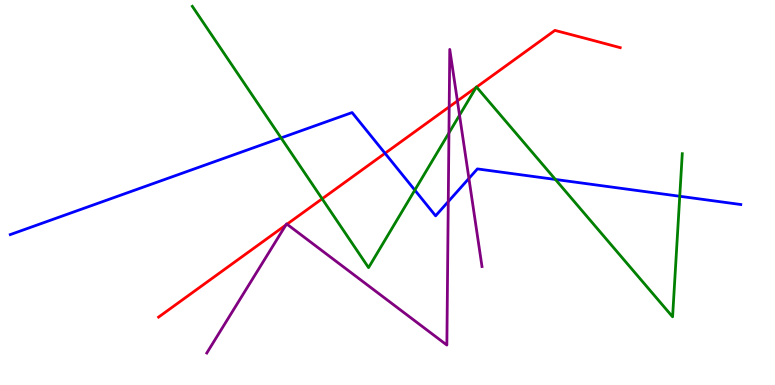[{'lines': ['blue', 'red'], 'intersections': [{'x': 4.97, 'y': 6.02}]}, {'lines': ['green', 'red'], 'intersections': [{'x': 4.16, 'y': 4.84}, {'x': 6.14, 'y': 7.73}, {'x': 6.15, 'y': 7.74}]}, {'lines': ['purple', 'red'], 'intersections': [{'x': 3.69, 'y': 4.16}, {'x': 3.7, 'y': 4.18}, {'x': 5.8, 'y': 7.22}, {'x': 5.9, 'y': 7.38}]}, {'lines': ['blue', 'green'], 'intersections': [{'x': 3.63, 'y': 6.42}, {'x': 5.35, 'y': 5.06}, {'x': 7.17, 'y': 5.34}, {'x': 8.77, 'y': 4.9}]}, {'lines': ['blue', 'purple'], 'intersections': [{'x': 5.78, 'y': 4.76}, {'x': 6.05, 'y': 5.37}]}, {'lines': ['green', 'purple'], 'intersections': [{'x': 5.79, 'y': 6.55}, {'x': 5.93, 'y': 7.01}]}]